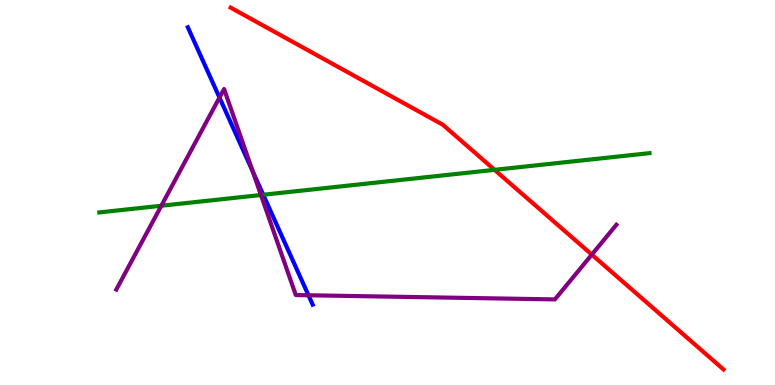[{'lines': ['blue', 'red'], 'intersections': []}, {'lines': ['green', 'red'], 'intersections': [{'x': 6.38, 'y': 5.59}]}, {'lines': ['purple', 'red'], 'intersections': [{'x': 7.64, 'y': 3.39}]}, {'lines': ['blue', 'green'], 'intersections': [{'x': 3.4, 'y': 4.94}]}, {'lines': ['blue', 'purple'], 'intersections': [{'x': 2.83, 'y': 7.47}, {'x': 3.26, 'y': 5.54}, {'x': 3.98, 'y': 2.33}]}, {'lines': ['green', 'purple'], 'intersections': [{'x': 2.08, 'y': 4.66}, {'x': 3.37, 'y': 4.93}]}]